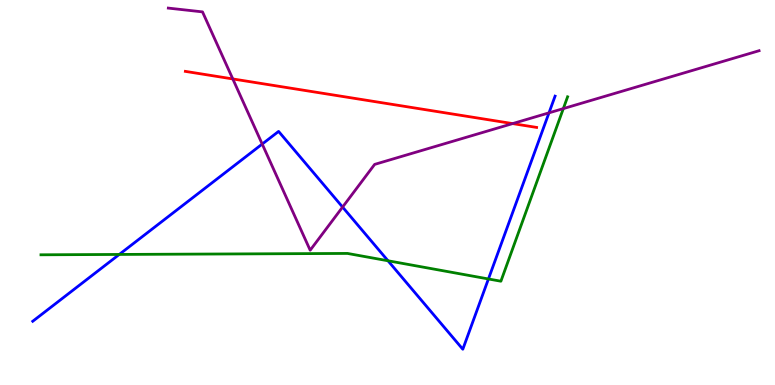[{'lines': ['blue', 'red'], 'intersections': []}, {'lines': ['green', 'red'], 'intersections': []}, {'lines': ['purple', 'red'], 'intersections': [{'x': 3.0, 'y': 7.95}, {'x': 6.61, 'y': 6.79}]}, {'lines': ['blue', 'green'], 'intersections': [{'x': 1.54, 'y': 3.39}, {'x': 5.01, 'y': 3.23}, {'x': 6.3, 'y': 2.75}]}, {'lines': ['blue', 'purple'], 'intersections': [{'x': 3.38, 'y': 6.26}, {'x': 4.42, 'y': 4.62}, {'x': 7.08, 'y': 7.07}]}, {'lines': ['green', 'purple'], 'intersections': [{'x': 7.27, 'y': 7.18}]}]